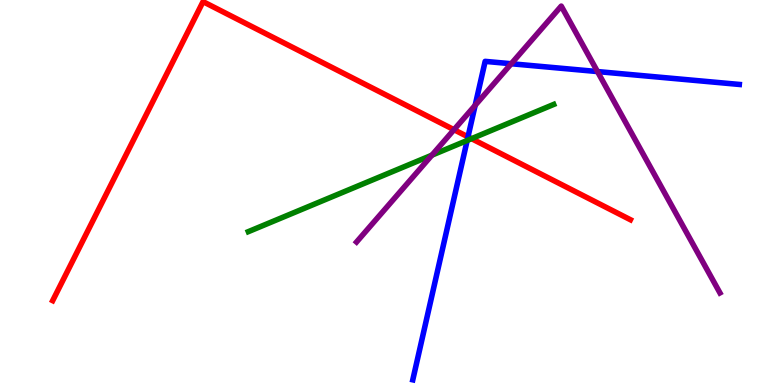[{'lines': ['blue', 'red'], 'intersections': [{'x': 6.04, 'y': 6.45}]}, {'lines': ['green', 'red'], 'intersections': [{'x': 6.08, 'y': 6.4}]}, {'lines': ['purple', 'red'], 'intersections': [{'x': 5.86, 'y': 6.63}]}, {'lines': ['blue', 'green'], 'intersections': [{'x': 6.03, 'y': 6.35}]}, {'lines': ['blue', 'purple'], 'intersections': [{'x': 6.13, 'y': 7.26}, {'x': 6.6, 'y': 8.34}, {'x': 7.71, 'y': 8.14}]}, {'lines': ['green', 'purple'], 'intersections': [{'x': 5.57, 'y': 5.97}]}]